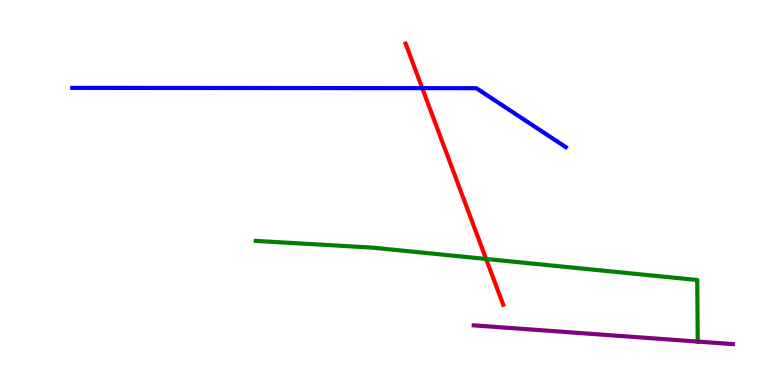[{'lines': ['blue', 'red'], 'intersections': [{'x': 5.45, 'y': 7.71}]}, {'lines': ['green', 'red'], 'intersections': [{'x': 6.27, 'y': 3.27}]}, {'lines': ['purple', 'red'], 'intersections': []}, {'lines': ['blue', 'green'], 'intersections': []}, {'lines': ['blue', 'purple'], 'intersections': []}, {'lines': ['green', 'purple'], 'intersections': [{'x': 9.0, 'y': 1.13}]}]